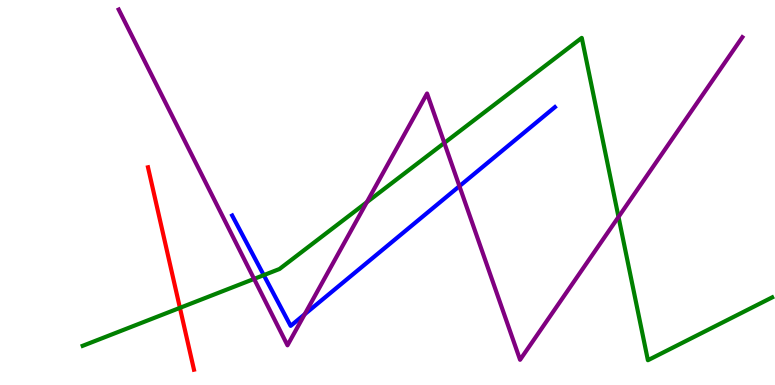[{'lines': ['blue', 'red'], 'intersections': []}, {'lines': ['green', 'red'], 'intersections': [{'x': 2.32, 'y': 2.0}]}, {'lines': ['purple', 'red'], 'intersections': []}, {'lines': ['blue', 'green'], 'intersections': [{'x': 3.4, 'y': 2.85}]}, {'lines': ['blue', 'purple'], 'intersections': [{'x': 3.93, 'y': 1.84}, {'x': 5.93, 'y': 5.16}]}, {'lines': ['green', 'purple'], 'intersections': [{'x': 3.28, 'y': 2.76}, {'x': 4.73, 'y': 4.75}, {'x': 5.73, 'y': 6.29}, {'x': 7.98, 'y': 4.37}]}]